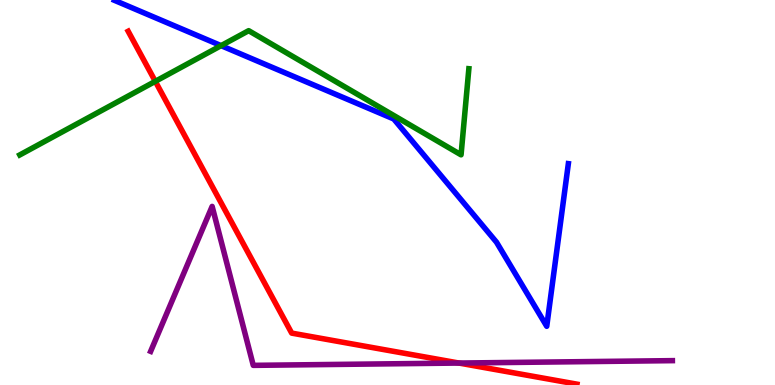[{'lines': ['blue', 'red'], 'intersections': []}, {'lines': ['green', 'red'], 'intersections': [{'x': 2.0, 'y': 7.89}]}, {'lines': ['purple', 'red'], 'intersections': [{'x': 5.92, 'y': 0.57}]}, {'lines': ['blue', 'green'], 'intersections': [{'x': 2.85, 'y': 8.81}]}, {'lines': ['blue', 'purple'], 'intersections': []}, {'lines': ['green', 'purple'], 'intersections': []}]